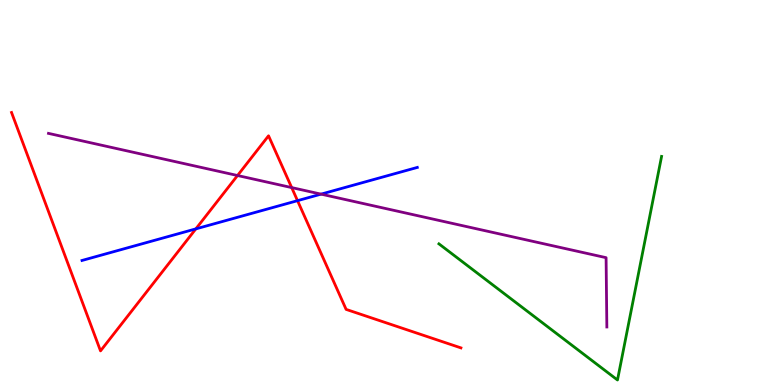[{'lines': ['blue', 'red'], 'intersections': [{'x': 2.53, 'y': 4.06}, {'x': 3.84, 'y': 4.79}]}, {'lines': ['green', 'red'], 'intersections': []}, {'lines': ['purple', 'red'], 'intersections': [{'x': 3.06, 'y': 5.44}, {'x': 3.76, 'y': 5.13}]}, {'lines': ['blue', 'green'], 'intersections': []}, {'lines': ['blue', 'purple'], 'intersections': [{'x': 4.14, 'y': 4.96}]}, {'lines': ['green', 'purple'], 'intersections': []}]